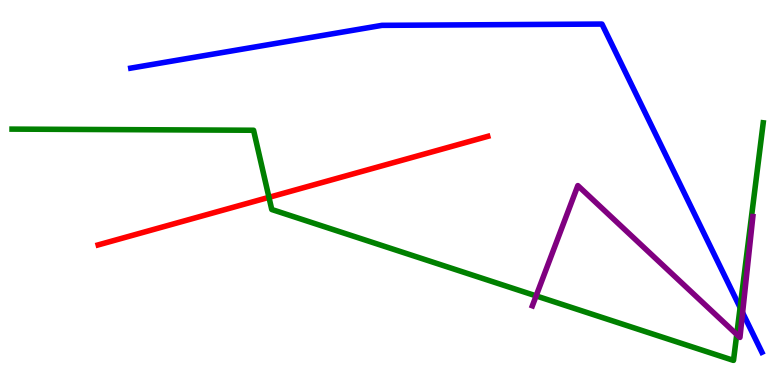[{'lines': ['blue', 'red'], 'intersections': []}, {'lines': ['green', 'red'], 'intersections': [{'x': 3.47, 'y': 4.87}]}, {'lines': ['purple', 'red'], 'intersections': []}, {'lines': ['blue', 'green'], 'intersections': [{'x': 9.55, 'y': 2.01}]}, {'lines': ['blue', 'purple'], 'intersections': [{'x': 9.58, 'y': 1.88}]}, {'lines': ['green', 'purple'], 'intersections': [{'x': 6.92, 'y': 2.31}, {'x': 9.51, 'y': 1.31}]}]